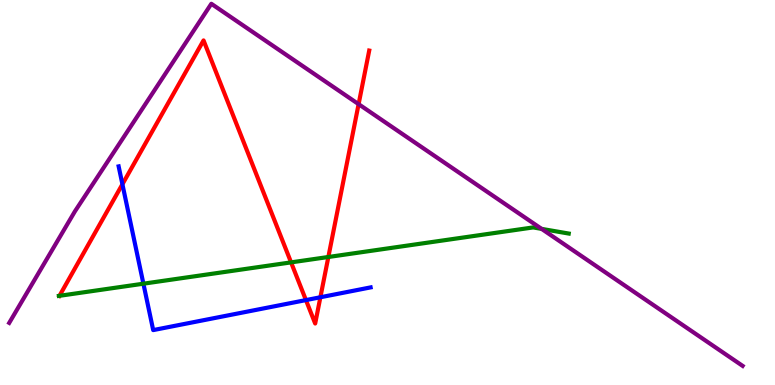[{'lines': ['blue', 'red'], 'intersections': [{'x': 1.58, 'y': 5.21}, {'x': 3.95, 'y': 2.21}, {'x': 4.13, 'y': 2.28}]}, {'lines': ['green', 'red'], 'intersections': [{'x': 0.768, 'y': 2.32}, {'x': 3.76, 'y': 3.19}, {'x': 4.24, 'y': 3.32}]}, {'lines': ['purple', 'red'], 'intersections': [{'x': 4.63, 'y': 7.29}]}, {'lines': ['blue', 'green'], 'intersections': [{'x': 1.85, 'y': 2.63}]}, {'lines': ['blue', 'purple'], 'intersections': []}, {'lines': ['green', 'purple'], 'intersections': [{'x': 6.99, 'y': 4.06}]}]